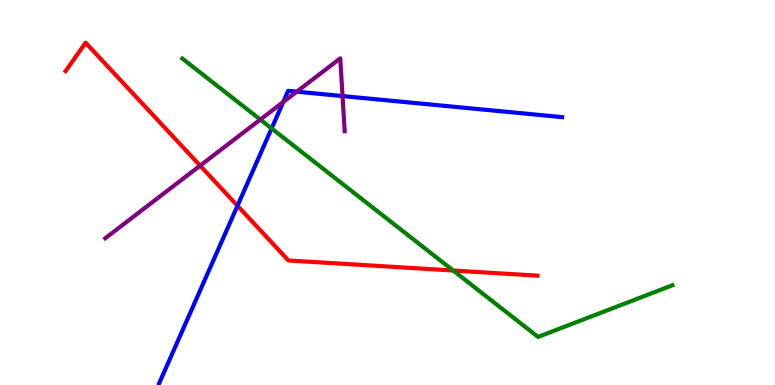[{'lines': ['blue', 'red'], 'intersections': [{'x': 3.06, 'y': 4.66}]}, {'lines': ['green', 'red'], 'intersections': [{'x': 5.85, 'y': 2.97}]}, {'lines': ['purple', 'red'], 'intersections': [{'x': 2.58, 'y': 5.7}]}, {'lines': ['blue', 'green'], 'intersections': [{'x': 3.5, 'y': 6.66}]}, {'lines': ['blue', 'purple'], 'intersections': [{'x': 3.66, 'y': 7.35}, {'x': 3.83, 'y': 7.62}, {'x': 4.42, 'y': 7.5}]}, {'lines': ['green', 'purple'], 'intersections': [{'x': 3.36, 'y': 6.89}]}]